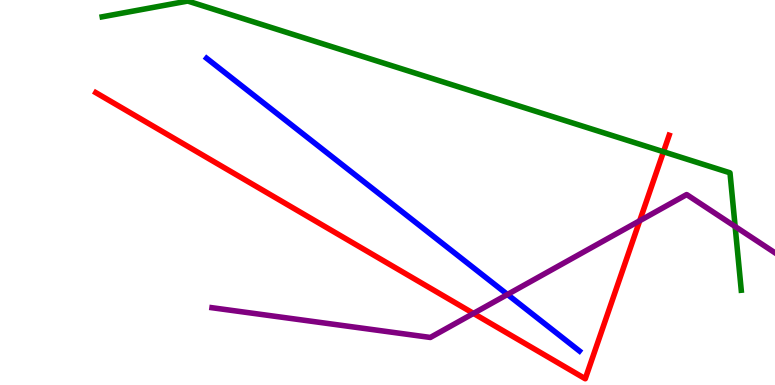[{'lines': ['blue', 'red'], 'intersections': []}, {'lines': ['green', 'red'], 'intersections': [{'x': 8.56, 'y': 6.06}]}, {'lines': ['purple', 'red'], 'intersections': [{'x': 6.11, 'y': 1.86}, {'x': 8.25, 'y': 4.27}]}, {'lines': ['blue', 'green'], 'intersections': []}, {'lines': ['blue', 'purple'], 'intersections': [{'x': 6.55, 'y': 2.35}]}, {'lines': ['green', 'purple'], 'intersections': [{'x': 9.49, 'y': 4.12}]}]